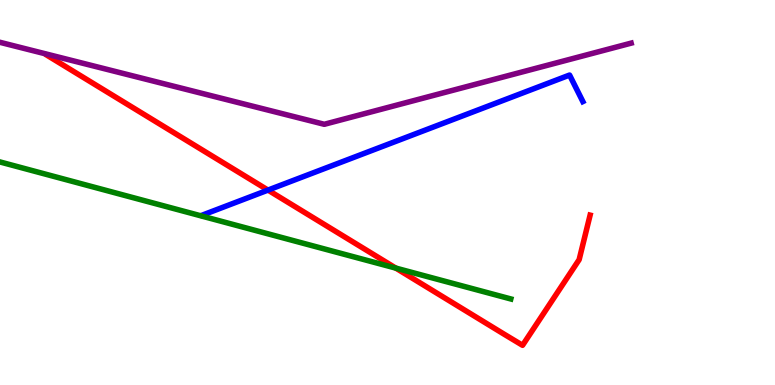[{'lines': ['blue', 'red'], 'intersections': [{'x': 3.46, 'y': 5.06}]}, {'lines': ['green', 'red'], 'intersections': [{'x': 5.11, 'y': 3.04}]}, {'lines': ['purple', 'red'], 'intersections': []}, {'lines': ['blue', 'green'], 'intersections': []}, {'lines': ['blue', 'purple'], 'intersections': []}, {'lines': ['green', 'purple'], 'intersections': []}]